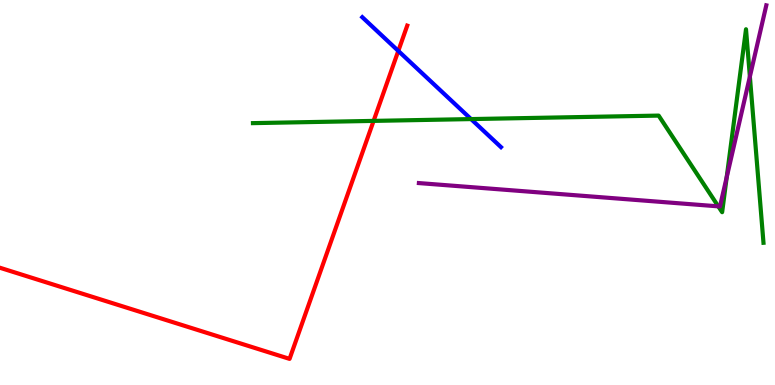[{'lines': ['blue', 'red'], 'intersections': [{'x': 5.14, 'y': 8.68}]}, {'lines': ['green', 'red'], 'intersections': [{'x': 4.82, 'y': 6.86}]}, {'lines': ['purple', 'red'], 'intersections': []}, {'lines': ['blue', 'green'], 'intersections': [{'x': 6.08, 'y': 6.91}]}, {'lines': ['blue', 'purple'], 'intersections': []}, {'lines': ['green', 'purple'], 'intersections': [{'x': 9.27, 'y': 4.64}, {'x': 9.38, 'y': 5.4}, {'x': 9.68, 'y': 8.01}]}]